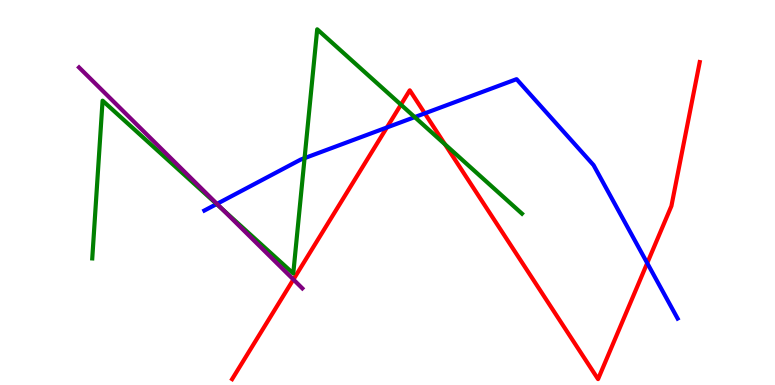[{'lines': ['blue', 'red'], 'intersections': [{'x': 4.99, 'y': 6.69}, {'x': 5.48, 'y': 7.06}, {'x': 8.35, 'y': 3.17}]}, {'lines': ['green', 'red'], 'intersections': [{'x': 5.17, 'y': 7.28}, {'x': 5.74, 'y': 6.25}]}, {'lines': ['purple', 'red'], 'intersections': [{'x': 3.79, 'y': 2.74}]}, {'lines': ['blue', 'green'], 'intersections': [{'x': 2.8, 'y': 4.7}, {'x': 3.93, 'y': 5.89}, {'x': 5.35, 'y': 6.96}]}, {'lines': ['blue', 'purple'], 'intersections': [{'x': 2.8, 'y': 4.7}]}, {'lines': ['green', 'purple'], 'intersections': [{'x': 2.87, 'y': 4.57}]}]